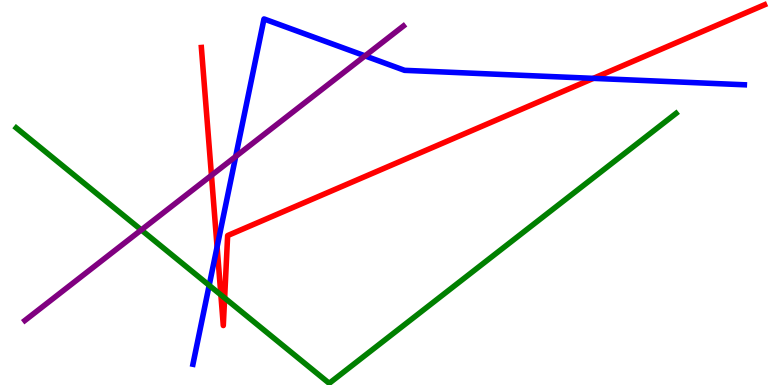[{'lines': ['blue', 'red'], 'intersections': [{'x': 2.8, 'y': 3.59}, {'x': 7.66, 'y': 7.96}]}, {'lines': ['green', 'red'], 'intersections': [{'x': 2.85, 'y': 2.34}, {'x': 2.9, 'y': 2.26}]}, {'lines': ['purple', 'red'], 'intersections': [{'x': 2.73, 'y': 5.45}]}, {'lines': ['blue', 'green'], 'intersections': [{'x': 2.7, 'y': 2.59}]}, {'lines': ['blue', 'purple'], 'intersections': [{'x': 3.04, 'y': 5.94}, {'x': 4.71, 'y': 8.55}]}, {'lines': ['green', 'purple'], 'intersections': [{'x': 1.82, 'y': 4.03}]}]